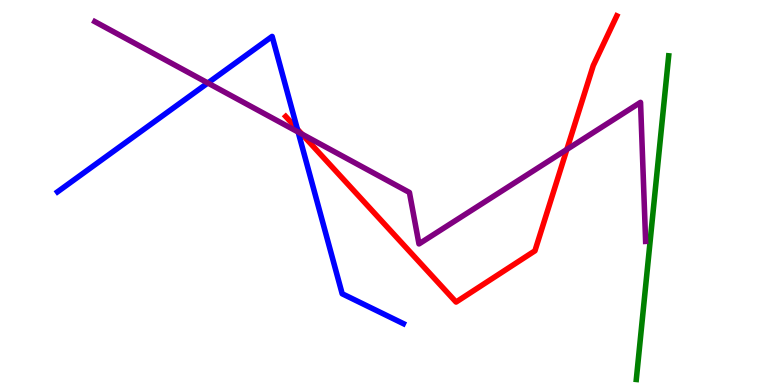[{'lines': ['blue', 'red'], 'intersections': [{'x': 3.84, 'y': 6.65}]}, {'lines': ['green', 'red'], 'intersections': []}, {'lines': ['purple', 'red'], 'intersections': [{'x': 3.9, 'y': 6.52}, {'x': 7.31, 'y': 6.12}]}, {'lines': ['blue', 'green'], 'intersections': []}, {'lines': ['blue', 'purple'], 'intersections': [{'x': 2.68, 'y': 7.84}, {'x': 3.85, 'y': 6.57}]}, {'lines': ['green', 'purple'], 'intersections': []}]